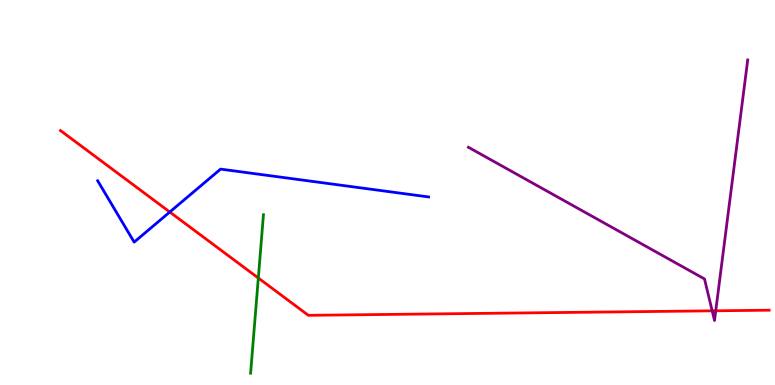[{'lines': ['blue', 'red'], 'intersections': [{'x': 2.19, 'y': 4.49}]}, {'lines': ['green', 'red'], 'intersections': [{'x': 3.33, 'y': 2.78}]}, {'lines': ['purple', 'red'], 'intersections': [{'x': 9.19, 'y': 1.93}, {'x': 9.24, 'y': 1.93}]}, {'lines': ['blue', 'green'], 'intersections': []}, {'lines': ['blue', 'purple'], 'intersections': []}, {'lines': ['green', 'purple'], 'intersections': []}]